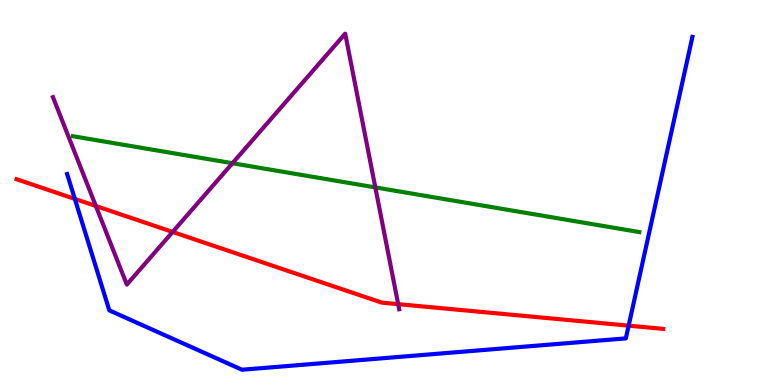[{'lines': ['blue', 'red'], 'intersections': [{'x': 0.966, 'y': 4.83}, {'x': 8.11, 'y': 1.54}]}, {'lines': ['green', 'red'], 'intersections': []}, {'lines': ['purple', 'red'], 'intersections': [{'x': 1.24, 'y': 4.65}, {'x': 2.23, 'y': 3.98}, {'x': 5.14, 'y': 2.1}]}, {'lines': ['blue', 'green'], 'intersections': []}, {'lines': ['blue', 'purple'], 'intersections': []}, {'lines': ['green', 'purple'], 'intersections': [{'x': 3.0, 'y': 5.76}, {'x': 4.84, 'y': 5.13}]}]